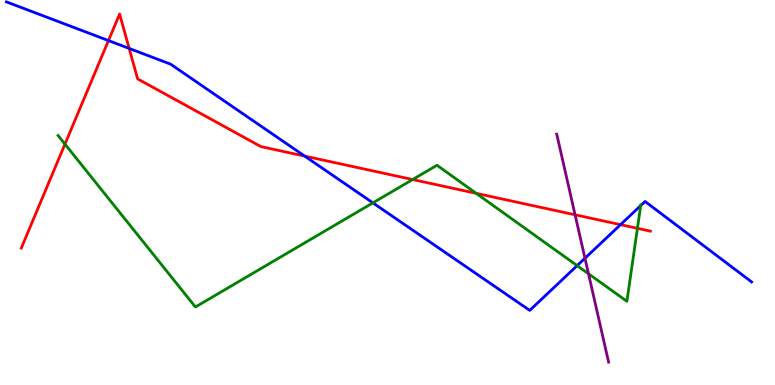[{'lines': ['blue', 'red'], 'intersections': [{'x': 1.4, 'y': 8.95}, {'x': 1.67, 'y': 8.74}, {'x': 3.93, 'y': 5.95}, {'x': 8.01, 'y': 4.16}]}, {'lines': ['green', 'red'], 'intersections': [{'x': 0.838, 'y': 6.26}, {'x': 5.32, 'y': 5.34}, {'x': 6.14, 'y': 4.98}, {'x': 8.22, 'y': 4.07}]}, {'lines': ['purple', 'red'], 'intersections': [{'x': 7.42, 'y': 4.42}]}, {'lines': ['blue', 'green'], 'intersections': [{'x': 4.81, 'y': 4.73}, {'x': 7.45, 'y': 3.1}, {'x': 8.27, 'y': 4.66}]}, {'lines': ['blue', 'purple'], 'intersections': [{'x': 7.55, 'y': 3.29}]}, {'lines': ['green', 'purple'], 'intersections': [{'x': 7.59, 'y': 2.89}]}]